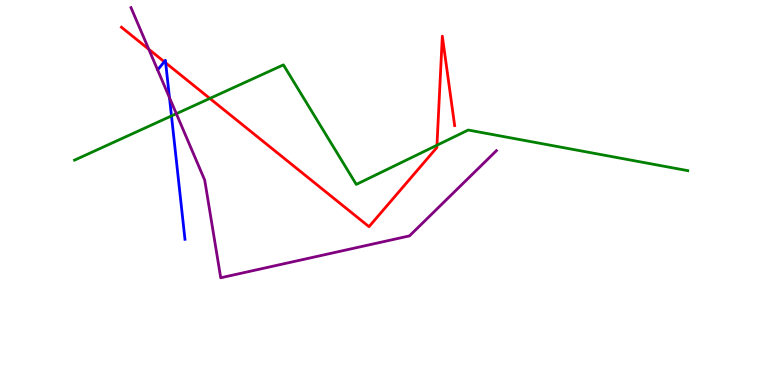[{'lines': ['blue', 'red'], 'intersections': [{'x': 2.12, 'y': 8.4}, {'x': 2.14, 'y': 8.37}]}, {'lines': ['green', 'red'], 'intersections': [{'x': 2.71, 'y': 7.44}, {'x': 5.64, 'y': 6.23}]}, {'lines': ['purple', 'red'], 'intersections': [{'x': 1.92, 'y': 8.72}]}, {'lines': ['blue', 'green'], 'intersections': [{'x': 2.21, 'y': 6.99}]}, {'lines': ['blue', 'purple'], 'intersections': [{'x': 2.19, 'y': 7.46}]}, {'lines': ['green', 'purple'], 'intersections': [{'x': 2.28, 'y': 7.05}]}]